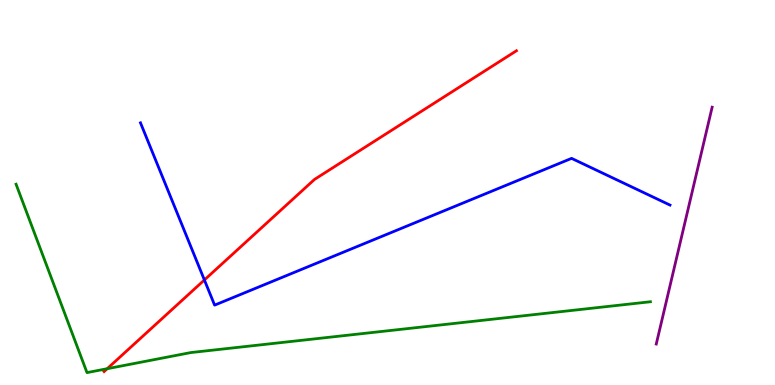[{'lines': ['blue', 'red'], 'intersections': [{'x': 2.64, 'y': 2.73}]}, {'lines': ['green', 'red'], 'intersections': [{'x': 1.38, 'y': 0.423}]}, {'lines': ['purple', 'red'], 'intersections': []}, {'lines': ['blue', 'green'], 'intersections': []}, {'lines': ['blue', 'purple'], 'intersections': []}, {'lines': ['green', 'purple'], 'intersections': []}]